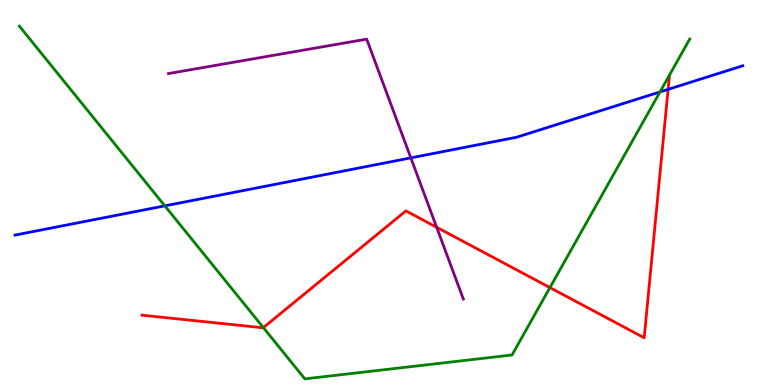[{'lines': ['blue', 'red'], 'intersections': [{'x': 8.62, 'y': 7.68}]}, {'lines': ['green', 'red'], 'intersections': [{'x': 3.4, 'y': 1.49}, {'x': 7.1, 'y': 2.53}]}, {'lines': ['purple', 'red'], 'intersections': [{'x': 5.63, 'y': 4.1}]}, {'lines': ['blue', 'green'], 'intersections': [{'x': 2.13, 'y': 4.65}, {'x': 8.52, 'y': 7.61}]}, {'lines': ['blue', 'purple'], 'intersections': [{'x': 5.3, 'y': 5.9}]}, {'lines': ['green', 'purple'], 'intersections': []}]